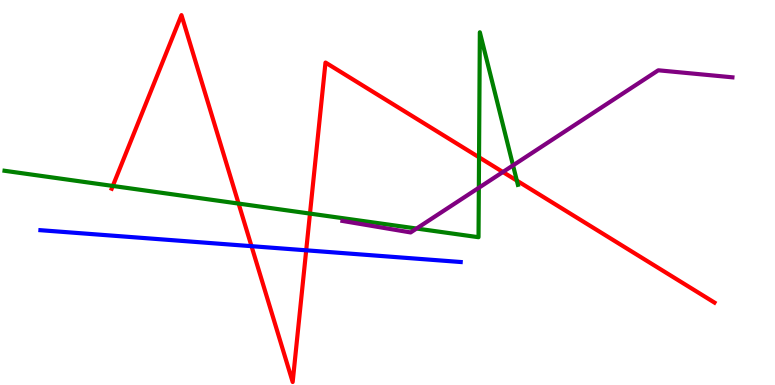[{'lines': ['blue', 'red'], 'intersections': [{'x': 3.25, 'y': 3.61}, {'x': 3.95, 'y': 3.5}]}, {'lines': ['green', 'red'], 'intersections': [{'x': 1.46, 'y': 5.17}, {'x': 3.08, 'y': 4.71}, {'x': 4.0, 'y': 4.45}, {'x': 6.18, 'y': 5.91}, {'x': 6.67, 'y': 5.31}]}, {'lines': ['purple', 'red'], 'intersections': [{'x': 6.49, 'y': 5.53}]}, {'lines': ['blue', 'green'], 'intersections': []}, {'lines': ['blue', 'purple'], 'intersections': []}, {'lines': ['green', 'purple'], 'intersections': [{'x': 5.38, 'y': 4.06}, {'x': 6.18, 'y': 5.12}, {'x': 6.62, 'y': 5.7}]}]